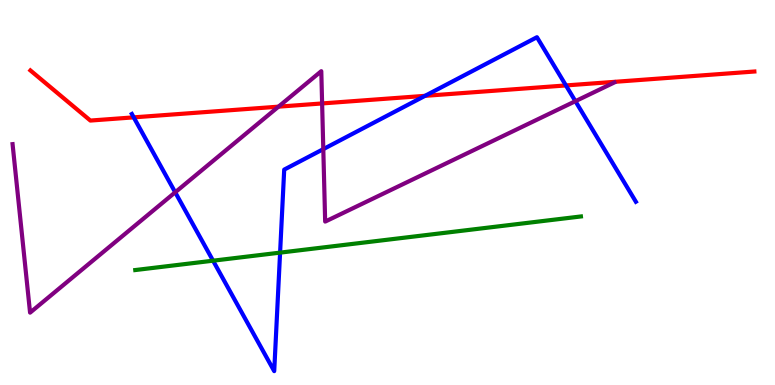[{'lines': ['blue', 'red'], 'intersections': [{'x': 1.73, 'y': 6.95}, {'x': 5.48, 'y': 7.51}, {'x': 7.3, 'y': 7.78}]}, {'lines': ['green', 'red'], 'intersections': []}, {'lines': ['purple', 'red'], 'intersections': [{'x': 3.59, 'y': 7.23}, {'x': 4.16, 'y': 7.31}]}, {'lines': ['blue', 'green'], 'intersections': [{'x': 2.75, 'y': 3.23}, {'x': 3.61, 'y': 3.44}]}, {'lines': ['blue', 'purple'], 'intersections': [{'x': 2.26, 'y': 5.01}, {'x': 4.17, 'y': 6.13}, {'x': 7.42, 'y': 7.37}]}, {'lines': ['green', 'purple'], 'intersections': []}]